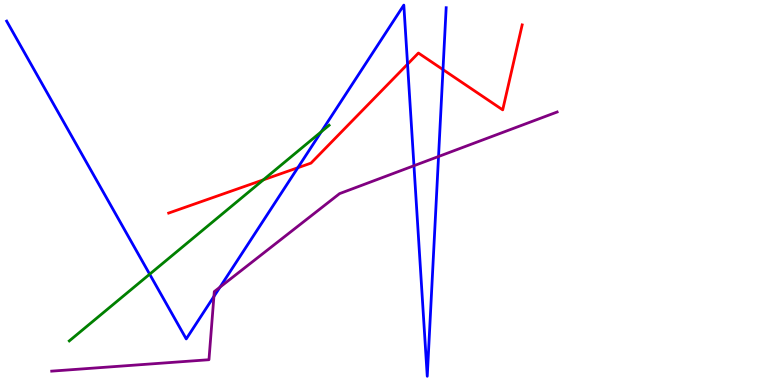[{'lines': ['blue', 'red'], 'intersections': [{'x': 3.84, 'y': 5.64}, {'x': 5.26, 'y': 8.33}, {'x': 5.72, 'y': 8.19}]}, {'lines': ['green', 'red'], 'intersections': [{'x': 3.4, 'y': 5.33}]}, {'lines': ['purple', 'red'], 'intersections': []}, {'lines': ['blue', 'green'], 'intersections': [{'x': 1.93, 'y': 2.88}, {'x': 4.15, 'y': 6.58}]}, {'lines': ['blue', 'purple'], 'intersections': [{'x': 2.76, 'y': 2.3}, {'x': 2.84, 'y': 2.54}, {'x': 5.34, 'y': 5.7}, {'x': 5.66, 'y': 5.94}]}, {'lines': ['green', 'purple'], 'intersections': []}]